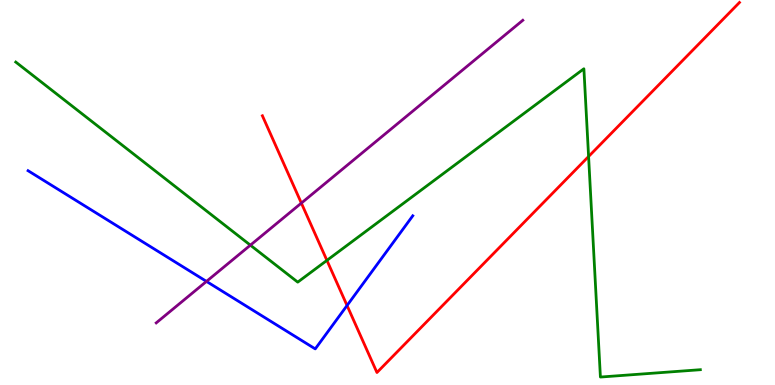[{'lines': ['blue', 'red'], 'intersections': [{'x': 4.48, 'y': 2.06}]}, {'lines': ['green', 'red'], 'intersections': [{'x': 4.22, 'y': 3.24}, {'x': 7.59, 'y': 5.94}]}, {'lines': ['purple', 'red'], 'intersections': [{'x': 3.89, 'y': 4.72}]}, {'lines': ['blue', 'green'], 'intersections': []}, {'lines': ['blue', 'purple'], 'intersections': [{'x': 2.66, 'y': 2.69}]}, {'lines': ['green', 'purple'], 'intersections': [{'x': 3.23, 'y': 3.63}]}]